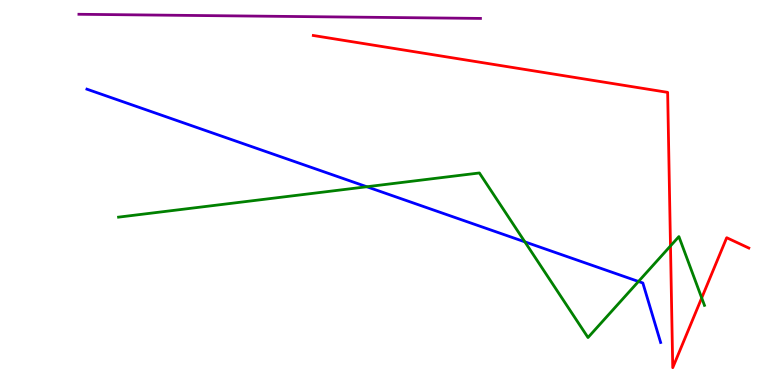[{'lines': ['blue', 'red'], 'intersections': []}, {'lines': ['green', 'red'], 'intersections': [{'x': 8.65, 'y': 3.61}, {'x': 9.05, 'y': 2.26}]}, {'lines': ['purple', 'red'], 'intersections': []}, {'lines': ['blue', 'green'], 'intersections': [{'x': 4.73, 'y': 5.15}, {'x': 6.77, 'y': 3.72}, {'x': 8.24, 'y': 2.69}]}, {'lines': ['blue', 'purple'], 'intersections': []}, {'lines': ['green', 'purple'], 'intersections': []}]